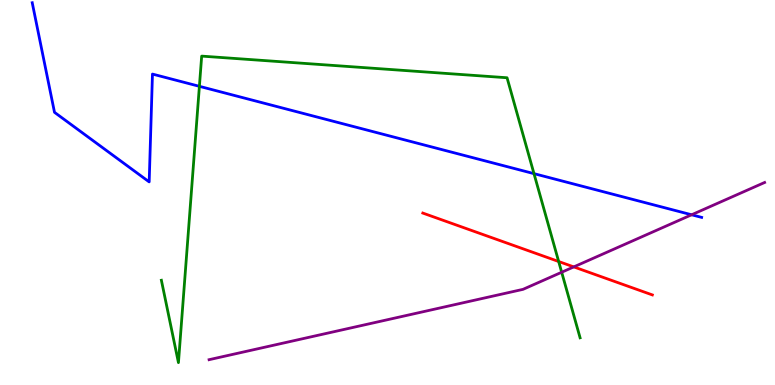[{'lines': ['blue', 'red'], 'intersections': []}, {'lines': ['green', 'red'], 'intersections': [{'x': 7.21, 'y': 3.21}]}, {'lines': ['purple', 'red'], 'intersections': [{'x': 7.4, 'y': 3.07}]}, {'lines': ['blue', 'green'], 'intersections': [{'x': 2.57, 'y': 7.76}, {'x': 6.89, 'y': 5.49}]}, {'lines': ['blue', 'purple'], 'intersections': [{'x': 8.92, 'y': 4.42}]}, {'lines': ['green', 'purple'], 'intersections': [{'x': 7.25, 'y': 2.93}]}]